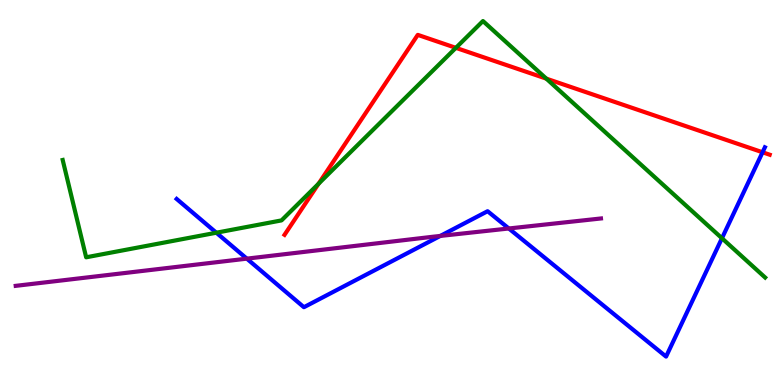[{'lines': ['blue', 'red'], 'intersections': [{'x': 9.84, 'y': 6.04}]}, {'lines': ['green', 'red'], 'intersections': [{'x': 4.11, 'y': 5.23}, {'x': 5.88, 'y': 8.76}, {'x': 7.05, 'y': 7.96}]}, {'lines': ['purple', 'red'], 'intersections': []}, {'lines': ['blue', 'green'], 'intersections': [{'x': 2.79, 'y': 3.96}, {'x': 9.32, 'y': 3.81}]}, {'lines': ['blue', 'purple'], 'intersections': [{'x': 3.18, 'y': 3.28}, {'x': 5.68, 'y': 3.87}, {'x': 6.57, 'y': 4.07}]}, {'lines': ['green', 'purple'], 'intersections': []}]